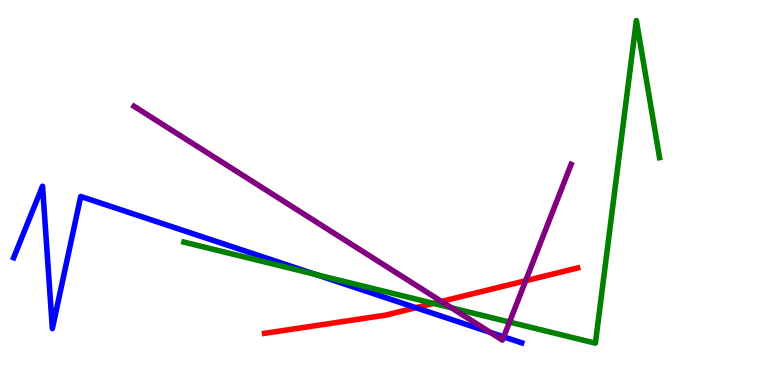[{'lines': ['blue', 'red'], 'intersections': [{'x': 5.37, 'y': 2.01}]}, {'lines': ['green', 'red'], 'intersections': [{'x': 5.59, 'y': 2.12}]}, {'lines': ['purple', 'red'], 'intersections': [{'x': 5.7, 'y': 2.17}, {'x': 6.78, 'y': 2.71}]}, {'lines': ['blue', 'green'], 'intersections': [{'x': 4.08, 'y': 2.87}]}, {'lines': ['blue', 'purple'], 'intersections': [{'x': 6.33, 'y': 1.37}, {'x': 6.5, 'y': 1.25}]}, {'lines': ['green', 'purple'], 'intersections': [{'x': 5.83, 'y': 2.0}, {'x': 6.57, 'y': 1.63}]}]